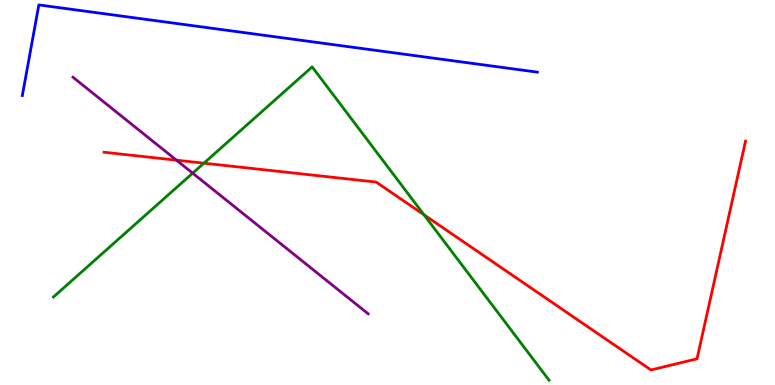[{'lines': ['blue', 'red'], 'intersections': []}, {'lines': ['green', 'red'], 'intersections': [{'x': 2.63, 'y': 5.76}, {'x': 5.47, 'y': 4.42}]}, {'lines': ['purple', 'red'], 'intersections': [{'x': 2.28, 'y': 5.84}]}, {'lines': ['blue', 'green'], 'intersections': []}, {'lines': ['blue', 'purple'], 'intersections': []}, {'lines': ['green', 'purple'], 'intersections': [{'x': 2.49, 'y': 5.5}]}]